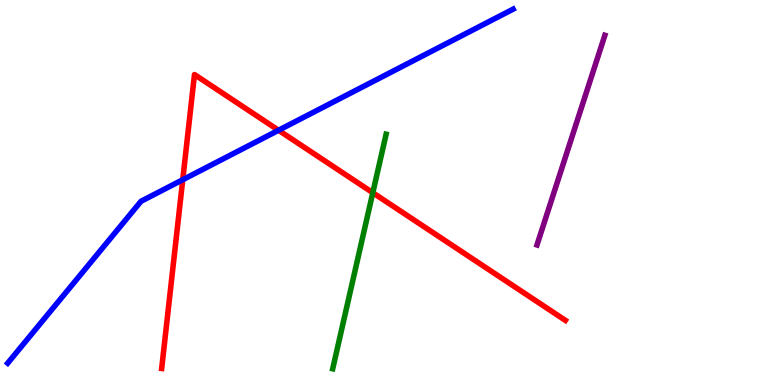[{'lines': ['blue', 'red'], 'intersections': [{'x': 2.36, 'y': 5.33}, {'x': 3.59, 'y': 6.62}]}, {'lines': ['green', 'red'], 'intersections': [{'x': 4.81, 'y': 4.99}]}, {'lines': ['purple', 'red'], 'intersections': []}, {'lines': ['blue', 'green'], 'intersections': []}, {'lines': ['blue', 'purple'], 'intersections': []}, {'lines': ['green', 'purple'], 'intersections': []}]